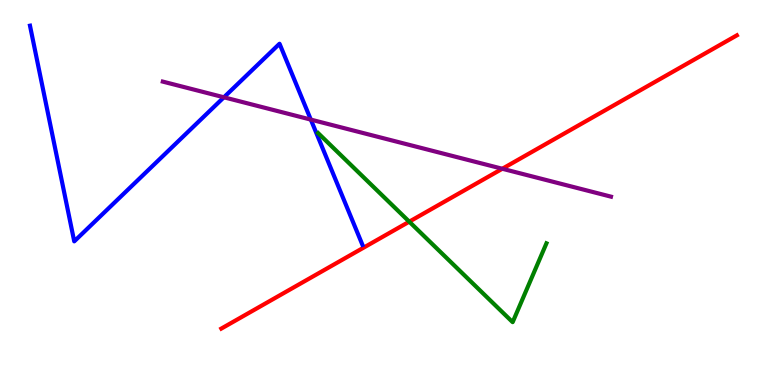[{'lines': ['blue', 'red'], 'intersections': []}, {'lines': ['green', 'red'], 'intersections': [{'x': 5.28, 'y': 4.24}]}, {'lines': ['purple', 'red'], 'intersections': [{'x': 6.48, 'y': 5.62}]}, {'lines': ['blue', 'green'], 'intersections': []}, {'lines': ['blue', 'purple'], 'intersections': [{'x': 2.89, 'y': 7.47}, {'x': 4.01, 'y': 6.89}]}, {'lines': ['green', 'purple'], 'intersections': []}]